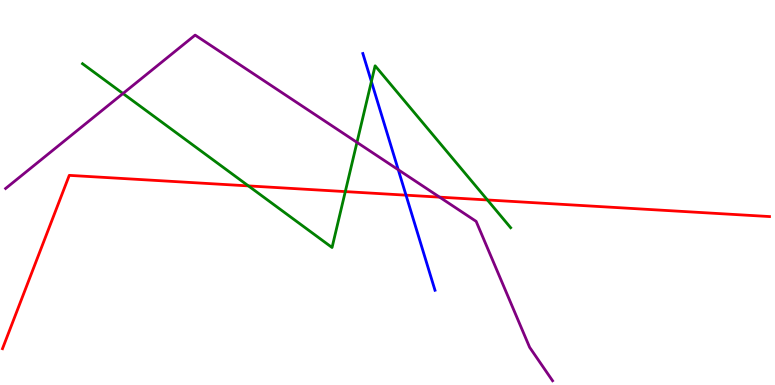[{'lines': ['blue', 'red'], 'intersections': [{'x': 5.24, 'y': 4.93}]}, {'lines': ['green', 'red'], 'intersections': [{'x': 3.21, 'y': 5.17}, {'x': 4.46, 'y': 5.02}, {'x': 6.29, 'y': 4.81}]}, {'lines': ['purple', 'red'], 'intersections': [{'x': 5.67, 'y': 4.88}]}, {'lines': ['blue', 'green'], 'intersections': [{'x': 4.79, 'y': 7.88}]}, {'lines': ['blue', 'purple'], 'intersections': [{'x': 5.14, 'y': 5.59}]}, {'lines': ['green', 'purple'], 'intersections': [{'x': 1.59, 'y': 7.57}, {'x': 4.61, 'y': 6.3}]}]